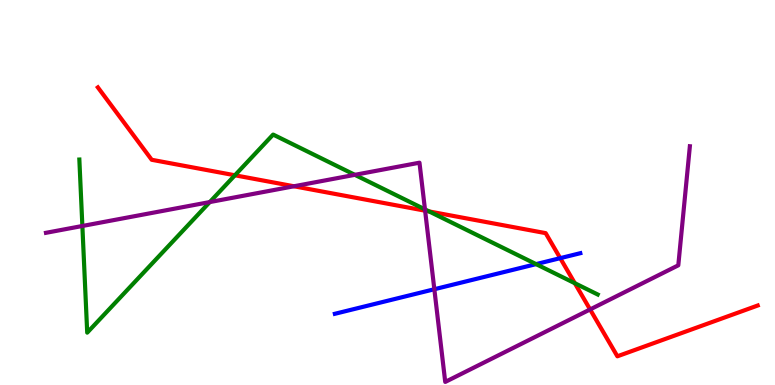[{'lines': ['blue', 'red'], 'intersections': [{'x': 7.23, 'y': 3.29}]}, {'lines': ['green', 'red'], 'intersections': [{'x': 3.03, 'y': 5.45}, {'x': 5.54, 'y': 4.51}, {'x': 7.42, 'y': 2.64}]}, {'lines': ['purple', 'red'], 'intersections': [{'x': 3.79, 'y': 5.16}, {'x': 5.49, 'y': 4.53}, {'x': 7.61, 'y': 1.96}]}, {'lines': ['blue', 'green'], 'intersections': [{'x': 6.92, 'y': 3.14}]}, {'lines': ['blue', 'purple'], 'intersections': [{'x': 5.6, 'y': 2.49}]}, {'lines': ['green', 'purple'], 'intersections': [{'x': 1.06, 'y': 4.13}, {'x': 2.71, 'y': 4.75}, {'x': 4.58, 'y': 5.46}, {'x': 5.48, 'y': 4.56}]}]